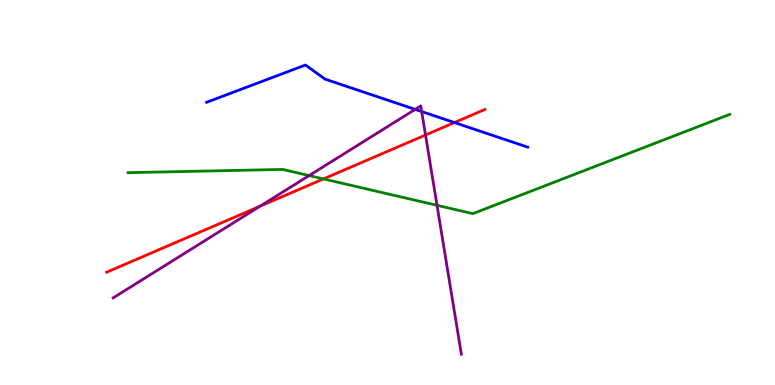[{'lines': ['blue', 'red'], 'intersections': [{'x': 5.86, 'y': 6.82}]}, {'lines': ['green', 'red'], 'intersections': [{'x': 4.17, 'y': 5.35}]}, {'lines': ['purple', 'red'], 'intersections': [{'x': 3.36, 'y': 4.64}, {'x': 5.49, 'y': 6.49}]}, {'lines': ['blue', 'green'], 'intersections': []}, {'lines': ['blue', 'purple'], 'intersections': [{'x': 5.36, 'y': 7.16}, {'x': 5.44, 'y': 7.1}]}, {'lines': ['green', 'purple'], 'intersections': [{'x': 3.99, 'y': 5.44}, {'x': 5.64, 'y': 4.67}]}]